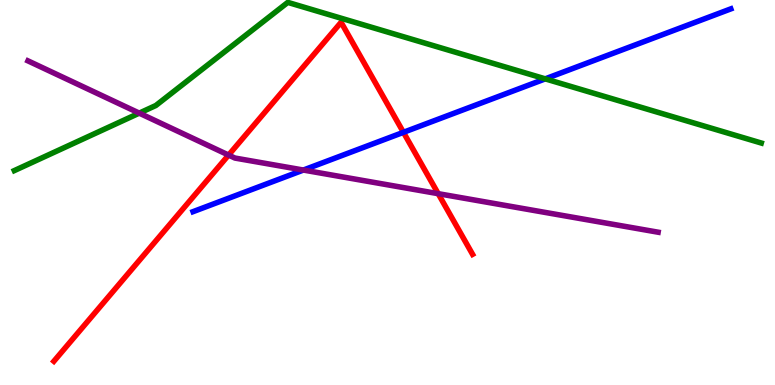[{'lines': ['blue', 'red'], 'intersections': [{'x': 5.21, 'y': 6.56}]}, {'lines': ['green', 'red'], 'intersections': []}, {'lines': ['purple', 'red'], 'intersections': [{'x': 2.95, 'y': 5.97}, {'x': 5.65, 'y': 4.97}]}, {'lines': ['blue', 'green'], 'intersections': [{'x': 7.04, 'y': 7.95}]}, {'lines': ['blue', 'purple'], 'intersections': [{'x': 3.91, 'y': 5.58}]}, {'lines': ['green', 'purple'], 'intersections': [{'x': 1.8, 'y': 7.06}]}]